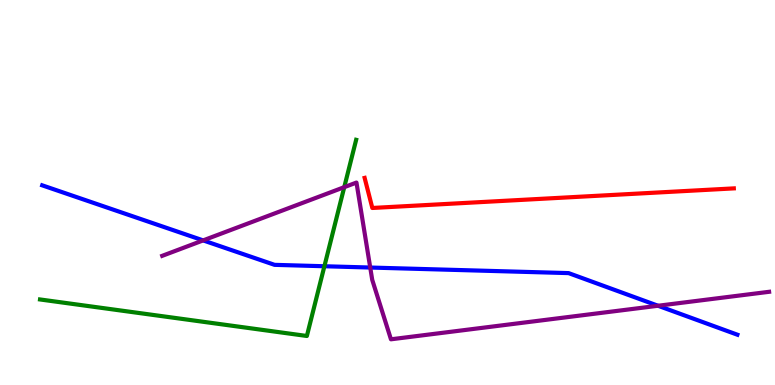[{'lines': ['blue', 'red'], 'intersections': []}, {'lines': ['green', 'red'], 'intersections': []}, {'lines': ['purple', 'red'], 'intersections': []}, {'lines': ['blue', 'green'], 'intersections': [{'x': 4.19, 'y': 3.08}]}, {'lines': ['blue', 'purple'], 'intersections': [{'x': 2.62, 'y': 3.76}, {'x': 4.78, 'y': 3.05}, {'x': 8.49, 'y': 2.06}]}, {'lines': ['green', 'purple'], 'intersections': [{'x': 4.44, 'y': 5.14}]}]